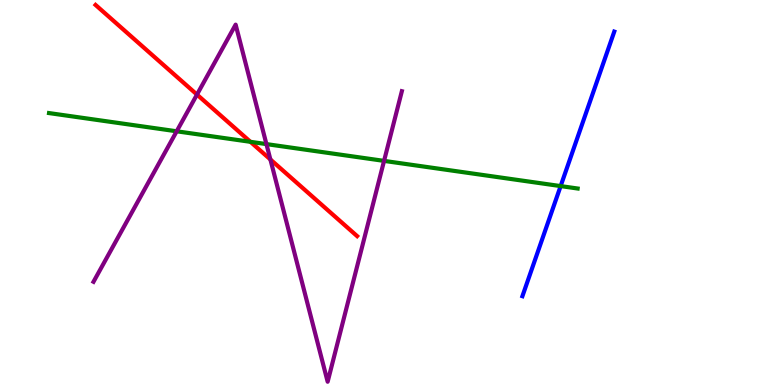[{'lines': ['blue', 'red'], 'intersections': []}, {'lines': ['green', 'red'], 'intersections': [{'x': 3.23, 'y': 6.32}]}, {'lines': ['purple', 'red'], 'intersections': [{'x': 2.54, 'y': 7.54}, {'x': 3.49, 'y': 5.86}]}, {'lines': ['blue', 'green'], 'intersections': [{'x': 7.23, 'y': 5.17}]}, {'lines': ['blue', 'purple'], 'intersections': []}, {'lines': ['green', 'purple'], 'intersections': [{'x': 2.28, 'y': 6.59}, {'x': 3.44, 'y': 6.26}, {'x': 4.96, 'y': 5.82}]}]